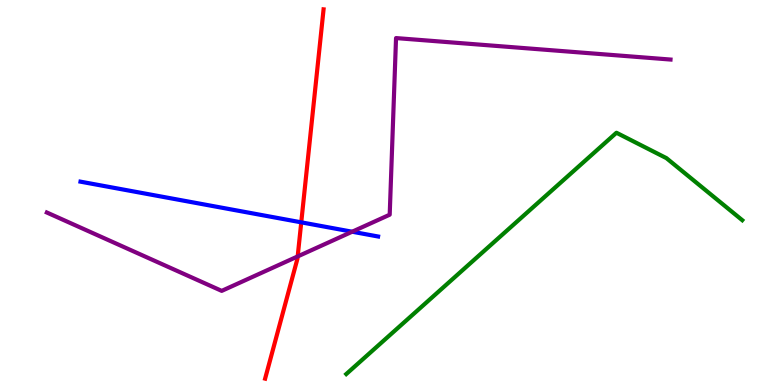[{'lines': ['blue', 'red'], 'intersections': [{'x': 3.89, 'y': 4.22}]}, {'lines': ['green', 'red'], 'intersections': []}, {'lines': ['purple', 'red'], 'intersections': [{'x': 3.84, 'y': 3.34}]}, {'lines': ['blue', 'green'], 'intersections': []}, {'lines': ['blue', 'purple'], 'intersections': [{'x': 4.54, 'y': 3.98}]}, {'lines': ['green', 'purple'], 'intersections': []}]